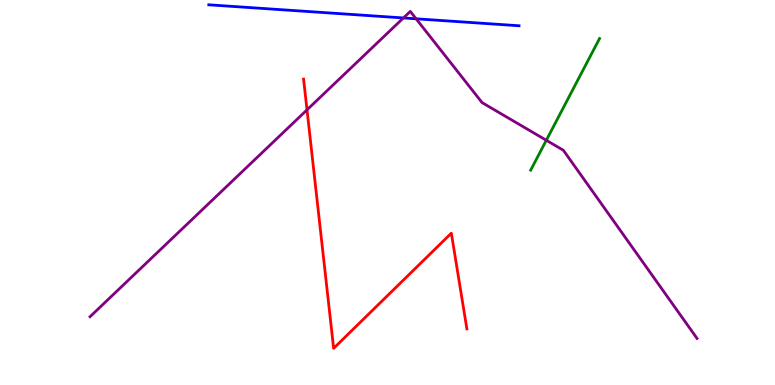[{'lines': ['blue', 'red'], 'intersections': []}, {'lines': ['green', 'red'], 'intersections': []}, {'lines': ['purple', 'red'], 'intersections': [{'x': 3.96, 'y': 7.15}]}, {'lines': ['blue', 'green'], 'intersections': []}, {'lines': ['blue', 'purple'], 'intersections': [{'x': 5.21, 'y': 9.53}, {'x': 5.37, 'y': 9.51}]}, {'lines': ['green', 'purple'], 'intersections': [{'x': 7.05, 'y': 6.36}]}]